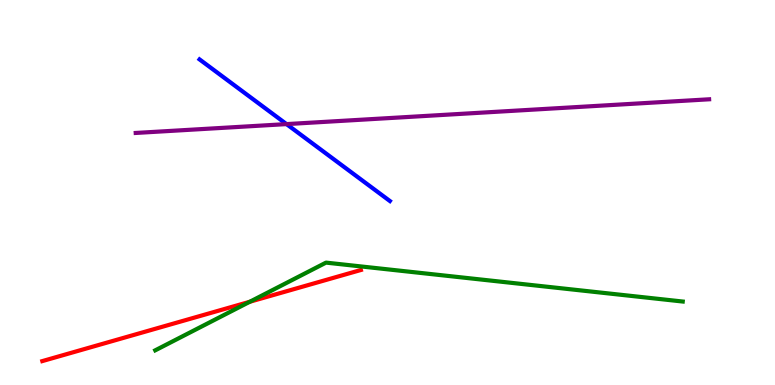[{'lines': ['blue', 'red'], 'intersections': []}, {'lines': ['green', 'red'], 'intersections': [{'x': 3.22, 'y': 2.16}]}, {'lines': ['purple', 'red'], 'intersections': []}, {'lines': ['blue', 'green'], 'intersections': []}, {'lines': ['blue', 'purple'], 'intersections': [{'x': 3.7, 'y': 6.78}]}, {'lines': ['green', 'purple'], 'intersections': []}]